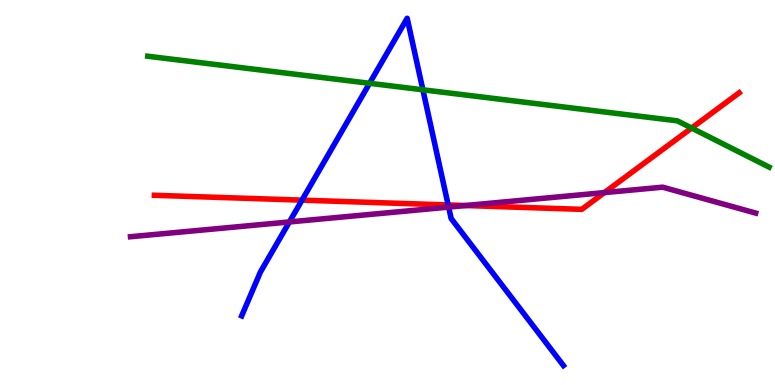[{'lines': ['blue', 'red'], 'intersections': [{'x': 3.9, 'y': 4.8}, {'x': 5.78, 'y': 4.68}]}, {'lines': ['green', 'red'], 'intersections': [{'x': 8.92, 'y': 6.67}]}, {'lines': ['purple', 'red'], 'intersections': [{'x': 6.01, 'y': 4.66}, {'x': 7.8, 'y': 5.0}]}, {'lines': ['blue', 'green'], 'intersections': [{'x': 4.77, 'y': 7.84}, {'x': 5.46, 'y': 7.67}]}, {'lines': ['blue', 'purple'], 'intersections': [{'x': 3.73, 'y': 4.24}, {'x': 5.79, 'y': 4.62}]}, {'lines': ['green', 'purple'], 'intersections': []}]